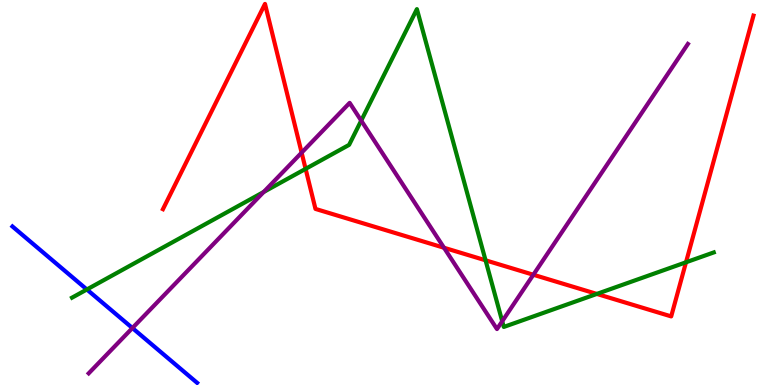[{'lines': ['blue', 'red'], 'intersections': []}, {'lines': ['green', 'red'], 'intersections': [{'x': 3.94, 'y': 5.61}, {'x': 6.27, 'y': 3.24}, {'x': 7.7, 'y': 2.37}, {'x': 8.85, 'y': 3.19}]}, {'lines': ['purple', 'red'], 'intersections': [{'x': 3.89, 'y': 6.03}, {'x': 5.73, 'y': 3.56}, {'x': 6.88, 'y': 2.86}]}, {'lines': ['blue', 'green'], 'intersections': [{'x': 1.12, 'y': 2.48}]}, {'lines': ['blue', 'purple'], 'intersections': [{'x': 1.71, 'y': 1.48}]}, {'lines': ['green', 'purple'], 'intersections': [{'x': 3.4, 'y': 5.01}, {'x': 4.66, 'y': 6.87}, {'x': 6.48, 'y': 1.66}]}]